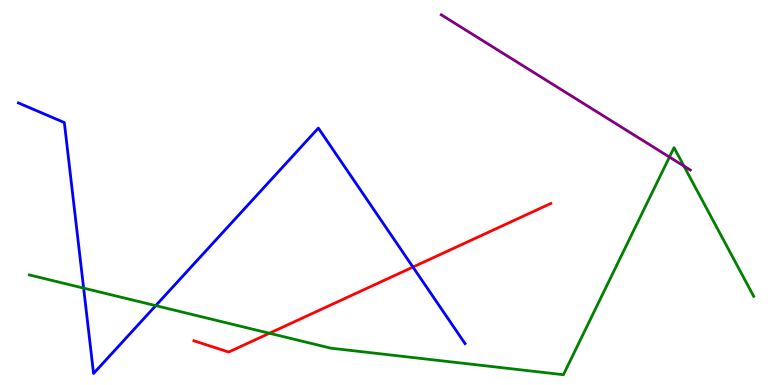[{'lines': ['blue', 'red'], 'intersections': [{'x': 5.33, 'y': 3.06}]}, {'lines': ['green', 'red'], 'intersections': [{'x': 3.48, 'y': 1.34}]}, {'lines': ['purple', 'red'], 'intersections': []}, {'lines': ['blue', 'green'], 'intersections': [{'x': 1.08, 'y': 2.52}, {'x': 2.01, 'y': 2.06}]}, {'lines': ['blue', 'purple'], 'intersections': []}, {'lines': ['green', 'purple'], 'intersections': [{'x': 8.64, 'y': 5.92}, {'x': 8.82, 'y': 5.69}]}]